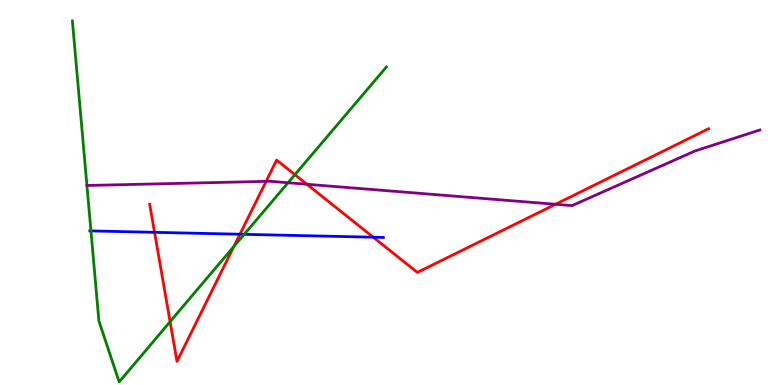[{'lines': ['blue', 'red'], 'intersections': [{'x': 1.99, 'y': 3.97}, {'x': 3.1, 'y': 3.92}, {'x': 4.82, 'y': 3.84}]}, {'lines': ['green', 'red'], 'intersections': [{'x': 2.19, 'y': 1.64}, {'x': 3.02, 'y': 3.6}, {'x': 3.81, 'y': 5.46}]}, {'lines': ['purple', 'red'], 'intersections': [{'x': 3.43, 'y': 5.29}, {'x': 3.96, 'y': 5.21}, {'x': 7.17, 'y': 4.69}]}, {'lines': ['blue', 'green'], 'intersections': [{'x': 1.17, 'y': 4.0}, {'x': 3.15, 'y': 3.91}]}, {'lines': ['blue', 'purple'], 'intersections': []}, {'lines': ['green', 'purple'], 'intersections': [{'x': 3.72, 'y': 5.25}]}]